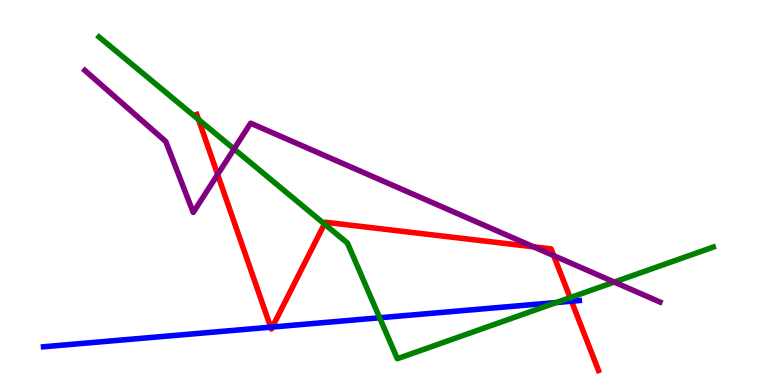[{'lines': ['blue', 'red'], 'intersections': [{'x': 3.49, 'y': 1.5}, {'x': 3.51, 'y': 1.51}, {'x': 7.37, 'y': 2.18}]}, {'lines': ['green', 'red'], 'intersections': [{'x': 2.56, 'y': 6.9}, {'x': 4.19, 'y': 4.18}, {'x': 7.36, 'y': 2.27}]}, {'lines': ['purple', 'red'], 'intersections': [{'x': 2.81, 'y': 5.47}, {'x': 6.88, 'y': 3.59}, {'x': 7.14, 'y': 3.36}]}, {'lines': ['blue', 'green'], 'intersections': [{'x': 4.9, 'y': 1.75}, {'x': 7.18, 'y': 2.14}]}, {'lines': ['blue', 'purple'], 'intersections': []}, {'lines': ['green', 'purple'], 'intersections': [{'x': 3.02, 'y': 6.13}, {'x': 7.93, 'y': 2.67}]}]